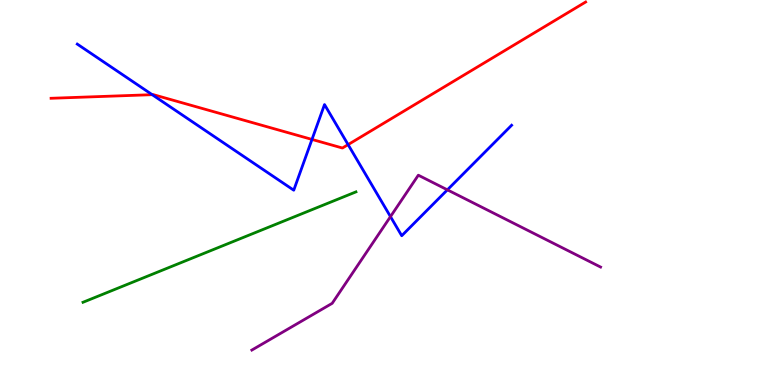[{'lines': ['blue', 'red'], 'intersections': [{'x': 1.96, 'y': 7.54}, {'x': 4.03, 'y': 6.38}, {'x': 4.49, 'y': 6.24}]}, {'lines': ['green', 'red'], 'intersections': []}, {'lines': ['purple', 'red'], 'intersections': []}, {'lines': ['blue', 'green'], 'intersections': []}, {'lines': ['blue', 'purple'], 'intersections': [{'x': 5.04, 'y': 4.37}, {'x': 5.77, 'y': 5.07}]}, {'lines': ['green', 'purple'], 'intersections': []}]